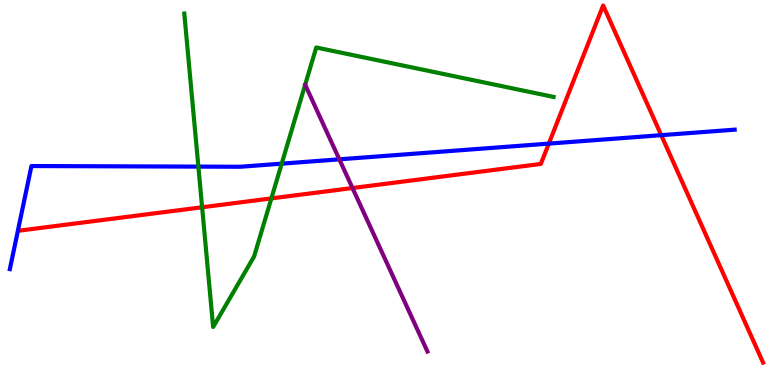[{'lines': ['blue', 'red'], 'intersections': [{'x': 7.08, 'y': 6.27}, {'x': 8.53, 'y': 6.49}]}, {'lines': ['green', 'red'], 'intersections': [{'x': 2.61, 'y': 4.62}, {'x': 3.5, 'y': 4.85}]}, {'lines': ['purple', 'red'], 'intersections': [{'x': 4.55, 'y': 5.12}]}, {'lines': ['blue', 'green'], 'intersections': [{'x': 2.56, 'y': 5.67}, {'x': 3.63, 'y': 5.75}]}, {'lines': ['blue', 'purple'], 'intersections': [{'x': 4.38, 'y': 5.86}]}, {'lines': ['green', 'purple'], 'intersections': []}]